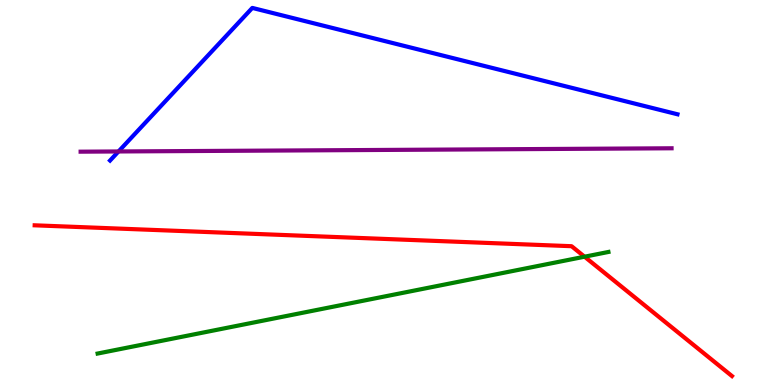[{'lines': ['blue', 'red'], 'intersections': []}, {'lines': ['green', 'red'], 'intersections': [{'x': 7.54, 'y': 3.33}]}, {'lines': ['purple', 'red'], 'intersections': []}, {'lines': ['blue', 'green'], 'intersections': []}, {'lines': ['blue', 'purple'], 'intersections': [{'x': 1.53, 'y': 6.07}]}, {'lines': ['green', 'purple'], 'intersections': []}]